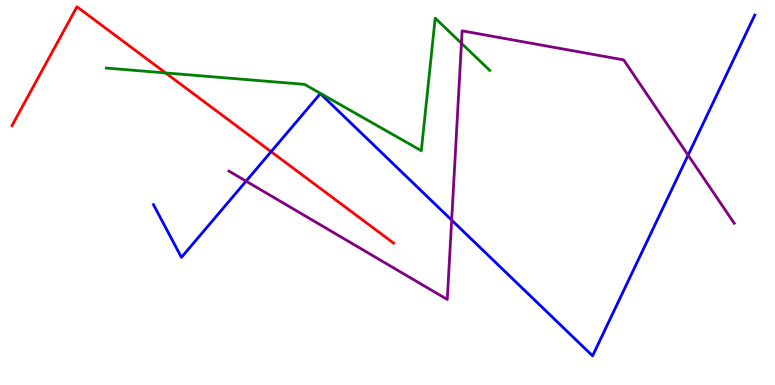[{'lines': ['blue', 'red'], 'intersections': [{'x': 3.5, 'y': 6.06}]}, {'lines': ['green', 'red'], 'intersections': [{'x': 2.14, 'y': 8.11}]}, {'lines': ['purple', 'red'], 'intersections': []}, {'lines': ['blue', 'green'], 'intersections': []}, {'lines': ['blue', 'purple'], 'intersections': [{'x': 3.18, 'y': 5.29}, {'x': 5.83, 'y': 4.28}, {'x': 8.88, 'y': 5.97}]}, {'lines': ['green', 'purple'], 'intersections': [{'x': 5.95, 'y': 8.88}]}]